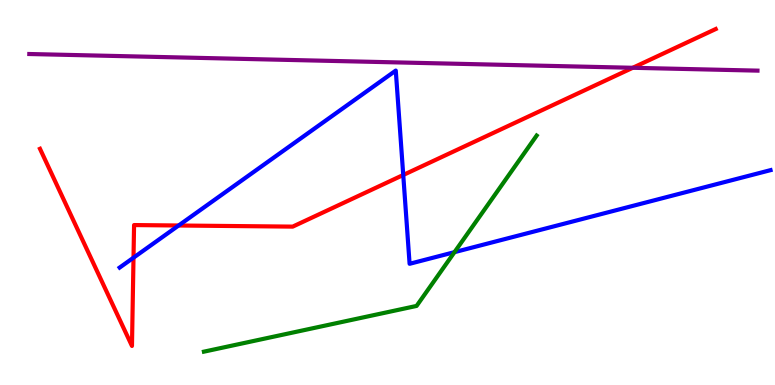[{'lines': ['blue', 'red'], 'intersections': [{'x': 1.72, 'y': 3.31}, {'x': 2.3, 'y': 4.14}, {'x': 5.2, 'y': 5.45}]}, {'lines': ['green', 'red'], 'intersections': []}, {'lines': ['purple', 'red'], 'intersections': [{'x': 8.16, 'y': 8.24}]}, {'lines': ['blue', 'green'], 'intersections': [{'x': 5.86, 'y': 3.45}]}, {'lines': ['blue', 'purple'], 'intersections': []}, {'lines': ['green', 'purple'], 'intersections': []}]